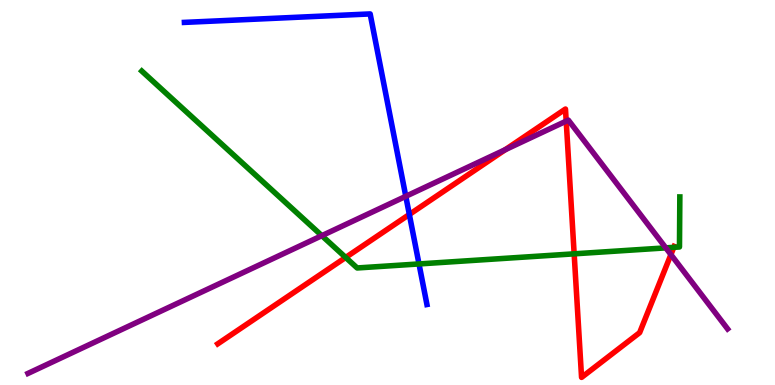[{'lines': ['blue', 'red'], 'intersections': [{'x': 5.28, 'y': 4.43}]}, {'lines': ['green', 'red'], 'intersections': [{'x': 4.46, 'y': 3.31}, {'x': 7.41, 'y': 3.41}, {'x': 8.69, 'y': 3.58}]}, {'lines': ['purple', 'red'], 'intersections': [{'x': 6.52, 'y': 6.11}, {'x': 7.31, 'y': 6.85}, {'x': 8.66, 'y': 3.39}]}, {'lines': ['blue', 'green'], 'intersections': [{'x': 5.41, 'y': 3.14}]}, {'lines': ['blue', 'purple'], 'intersections': [{'x': 5.24, 'y': 4.9}]}, {'lines': ['green', 'purple'], 'intersections': [{'x': 4.15, 'y': 3.88}, {'x': 8.59, 'y': 3.56}]}]